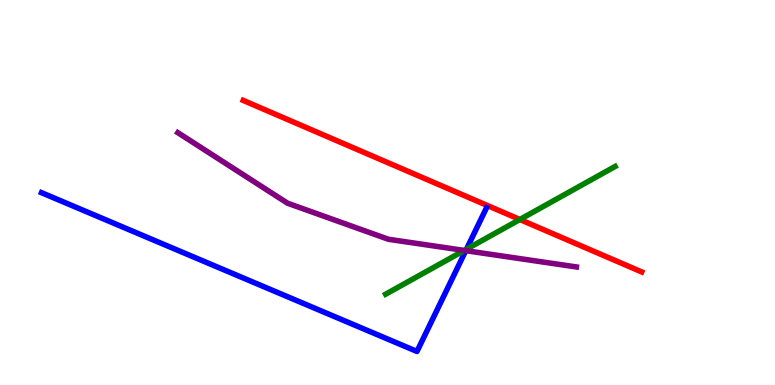[{'lines': ['blue', 'red'], 'intersections': []}, {'lines': ['green', 'red'], 'intersections': [{'x': 6.71, 'y': 4.3}]}, {'lines': ['purple', 'red'], 'intersections': []}, {'lines': ['blue', 'green'], 'intersections': [{'x': 6.02, 'y': 3.53}]}, {'lines': ['blue', 'purple'], 'intersections': [{'x': 6.01, 'y': 3.49}]}, {'lines': ['green', 'purple'], 'intersections': [{'x': 5.99, 'y': 3.5}]}]